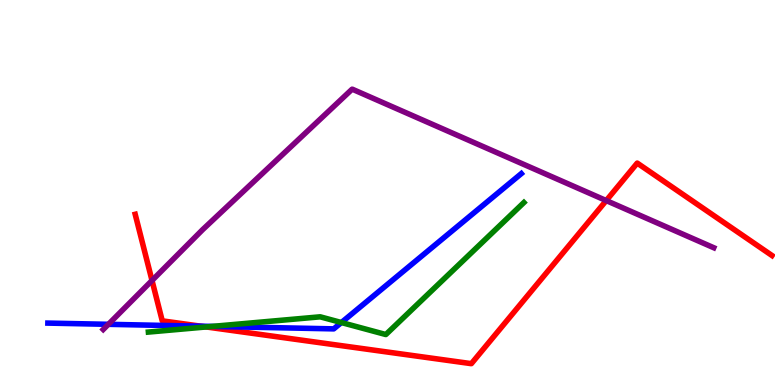[{'lines': ['blue', 'red'], 'intersections': [{'x': 2.59, 'y': 1.53}]}, {'lines': ['green', 'red'], 'intersections': [{'x': 2.66, 'y': 1.51}]}, {'lines': ['purple', 'red'], 'intersections': [{'x': 1.96, 'y': 2.71}, {'x': 7.82, 'y': 4.79}]}, {'lines': ['blue', 'green'], 'intersections': [{'x': 2.74, 'y': 1.52}, {'x': 4.41, 'y': 1.62}]}, {'lines': ['blue', 'purple'], 'intersections': [{'x': 1.4, 'y': 1.58}]}, {'lines': ['green', 'purple'], 'intersections': []}]